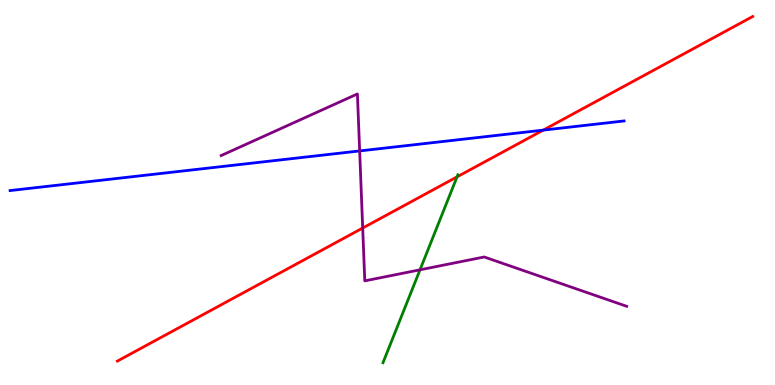[{'lines': ['blue', 'red'], 'intersections': [{'x': 7.01, 'y': 6.62}]}, {'lines': ['green', 'red'], 'intersections': [{'x': 5.9, 'y': 5.41}]}, {'lines': ['purple', 'red'], 'intersections': [{'x': 4.68, 'y': 4.08}]}, {'lines': ['blue', 'green'], 'intersections': []}, {'lines': ['blue', 'purple'], 'intersections': [{'x': 4.64, 'y': 6.08}]}, {'lines': ['green', 'purple'], 'intersections': [{'x': 5.42, 'y': 2.99}]}]